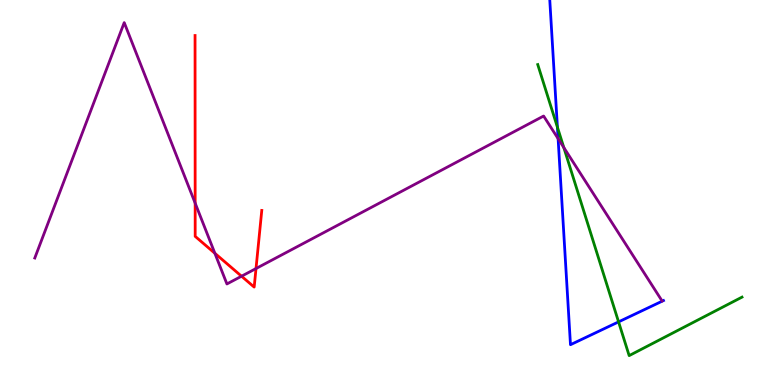[{'lines': ['blue', 'red'], 'intersections': []}, {'lines': ['green', 'red'], 'intersections': []}, {'lines': ['purple', 'red'], 'intersections': [{'x': 2.52, 'y': 4.72}, {'x': 2.77, 'y': 3.42}, {'x': 3.12, 'y': 2.83}, {'x': 3.3, 'y': 3.03}]}, {'lines': ['blue', 'green'], 'intersections': [{'x': 7.19, 'y': 6.7}, {'x': 7.98, 'y': 1.64}]}, {'lines': ['blue', 'purple'], 'intersections': [{'x': 7.2, 'y': 6.4}]}, {'lines': ['green', 'purple'], 'intersections': [{'x': 7.28, 'y': 6.17}]}]